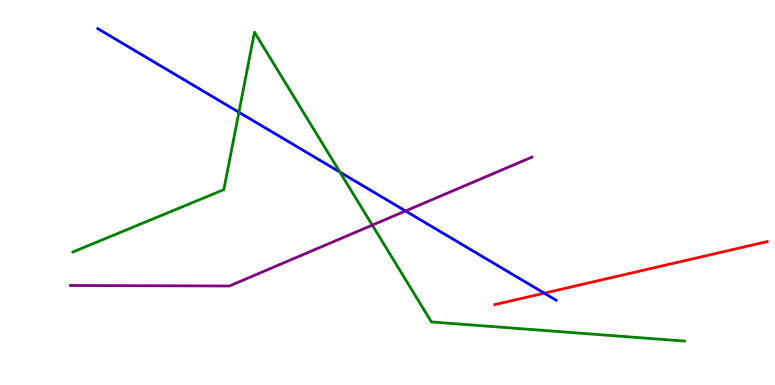[{'lines': ['blue', 'red'], 'intersections': [{'x': 7.02, 'y': 2.39}]}, {'lines': ['green', 'red'], 'intersections': []}, {'lines': ['purple', 'red'], 'intersections': []}, {'lines': ['blue', 'green'], 'intersections': [{'x': 3.08, 'y': 7.08}, {'x': 4.39, 'y': 5.53}]}, {'lines': ['blue', 'purple'], 'intersections': [{'x': 5.23, 'y': 4.52}]}, {'lines': ['green', 'purple'], 'intersections': [{'x': 4.8, 'y': 4.15}]}]